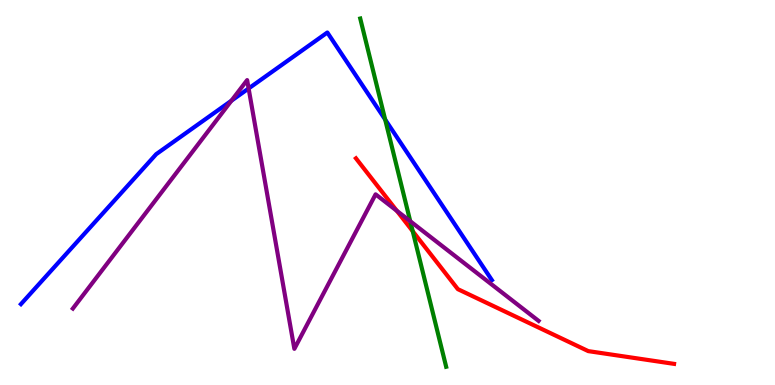[{'lines': ['blue', 'red'], 'intersections': []}, {'lines': ['green', 'red'], 'intersections': [{'x': 5.33, 'y': 3.99}]}, {'lines': ['purple', 'red'], 'intersections': [{'x': 5.12, 'y': 4.52}]}, {'lines': ['blue', 'green'], 'intersections': [{'x': 4.97, 'y': 6.9}]}, {'lines': ['blue', 'purple'], 'intersections': [{'x': 2.99, 'y': 7.38}, {'x': 3.21, 'y': 7.7}]}, {'lines': ['green', 'purple'], 'intersections': [{'x': 5.29, 'y': 4.25}]}]